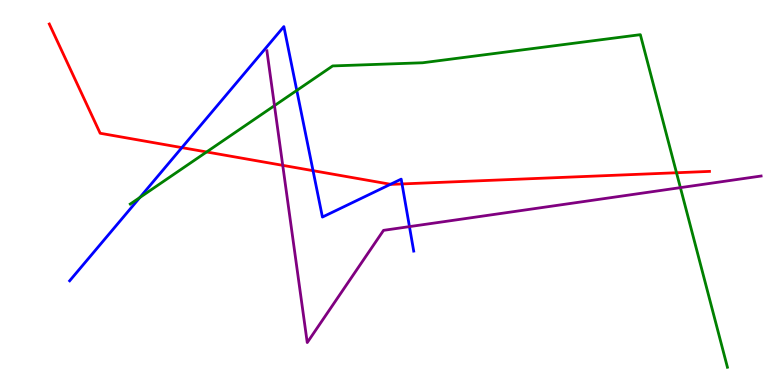[{'lines': ['blue', 'red'], 'intersections': [{'x': 2.35, 'y': 6.17}, {'x': 4.04, 'y': 5.57}, {'x': 5.04, 'y': 5.21}, {'x': 5.19, 'y': 5.22}]}, {'lines': ['green', 'red'], 'intersections': [{'x': 2.67, 'y': 6.05}, {'x': 8.73, 'y': 5.51}]}, {'lines': ['purple', 'red'], 'intersections': [{'x': 3.65, 'y': 5.71}]}, {'lines': ['blue', 'green'], 'intersections': [{'x': 1.8, 'y': 4.87}, {'x': 3.83, 'y': 7.65}]}, {'lines': ['blue', 'purple'], 'intersections': [{'x': 5.28, 'y': 4.11}]}, {'lines': ['green', 'purple'], 'intersections': [{'x': 3.54, 'y': 7.26}, {'x': 8.78, 'y': 5.13}]}]